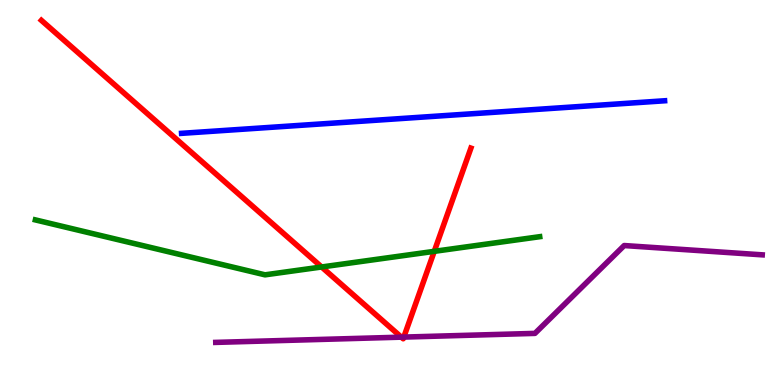[{'lines': ['blue', 'red'], 'intersections': []}, {'lines': ['green', 'red'], 'intersections': [{'x': 4.15, 'y': 3.07}, {'x': 5.6, 'y': 3.47}]}, {'lines': ['purple', 'red'], 'intersections': [{'x': 5.18, 'y': 1.24}, {'x': 5.21, 'y': 1.24}]}, {'lines': ['blue', 'green'], 'intersections': []}, {'lines': ['blue', 'purple'], 'intersections': []}, {'lines': ['green', 'purple'], 'intersections': []}]